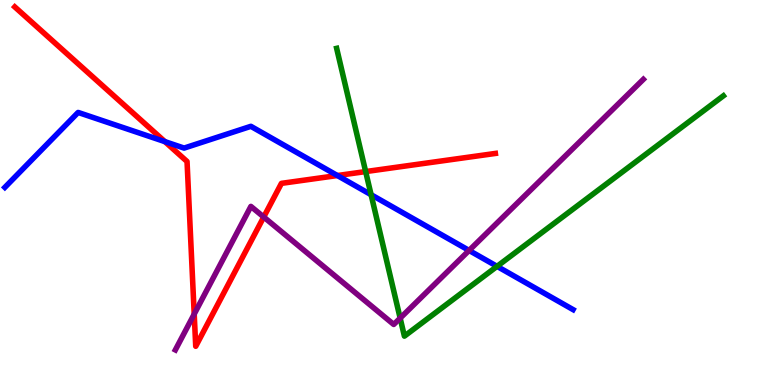[{'lines': ['blue', 'red'], 'intersections': [{'x': 2.13, 'y': 6.32}, {'x': 4.35, 'y': 5.44}]}, {'lines': ['green', 'red'], 'intersections': [{'x': 4.72, 'y': 5.54}]}, {'lines': ['purple', 'red'], 'intersections': [{'x': 2.51, 'y': 1.84}, {'x': 3.4, 'y': 4.36}]}, {'lines': ['blue', 'green'], 'intersections': [{'x': 4.79, 'y': 4.94}, {'x': 6.41, 'y': 3.08}]}, {'lines': ['blue', 'purple'], 'intersections': [{'x': 6.05, 'y': 3.49}]}, {'lines': ['green', 'purple'], 'intersections': [{'x': 5.16, 'y': 1.74}]}]